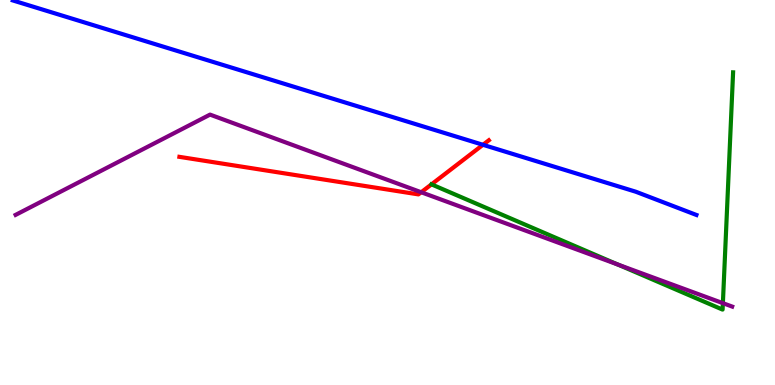[{'lines': ['blue', 'red'], 'intersections': [{'x': 6.23, 'y': 6.24}]}, {'lines': ['green', 'red'], 'intersections': []}, {'lines': ['purple', 'red'], 'intersections': [{'x': 5.43, 'y': 5.01}]}, {'lines': ['blue', 'green'], 'intersections': []}, {'lines': ['blue', 'purple'], 'intersections': []}, {'lines': ['green', 'purple'], 'intersections': [{'x': 7.97, 'y': 3.13}, {'x': 9.33, 'y': 2.13}]}]